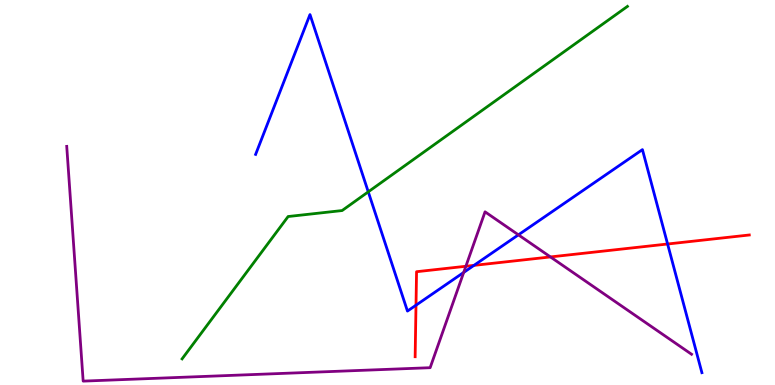[{'lines': ['blue', 'red'], 'intersections': [{'x': 5.37, 'y': 2.07}, {'x': 6.12, 'y': 3.11}, {'x': 8.61, 'y': 3.66}]}, {'lines': ['green', 'red'], 'intersections': []}, {'lines': ['purple', 'red'], 'intersections': [{'x': 6.01, 'y': 3.08}, {'x': 7.1, 'y': 3.33}]}, {'lines': ['blue', 'green'], 'intersections': [{'x': 4.75, 'y': 5.02}]}, {'lines': ['blue', 'purple'], 'intersections': [{'x': 5.98, 'y': 2.92}, {'x': 6.69, 'y': 3.9}]}, {'lines': ['green', 'purple'], 'intersections': []}]